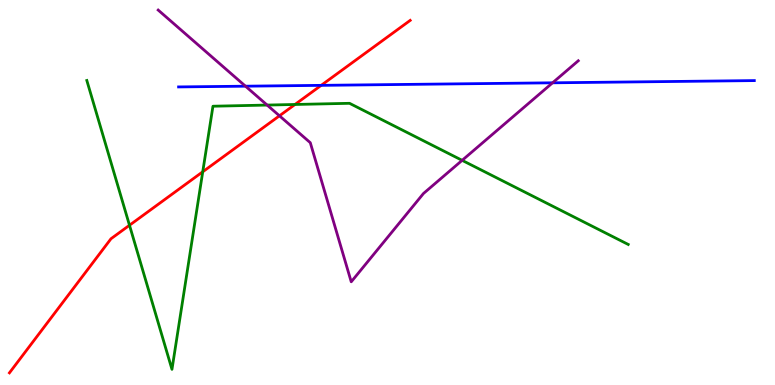[{'lines': ['blue', 'red'], 'intersections': [{'x': 4.14, 'y': 7.78}]}, {'lines': ['green', 'red'], 'intersections': [{'x': 1.67, 'y': 4.15}, {'x': 2.62, 'y': 5.54}, {'x': 3.81, 'y': 7.29}]}, {'lines': ['purple', 'red'], 'intersections': [{'x': 3.61, 'y': 6.99}]}, {'lines': ['blue', 'green'], 'intersections': []}, {'lines': ['blue', 'purple'], 'intersections': [{'x': 3.17, 'y': 7.76}, {'x': 7.13, 'y': 7.85}]}, {'lines': ['green', 'purple'], 'intersections': [{'x': 3.45, 'y': 7.27}, {'x': 5.96, 'y': 5.84}]}]